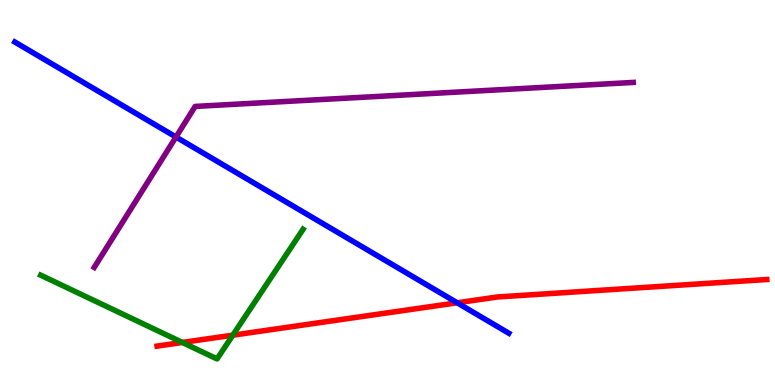[{'lines': ['blue', 'red'], 'intersections': [{'x': 5.9, 'y': 2.14}]}, {'lines': ['green', 'red'], 'intersections': [{'x': 2.35, 'y': 1.1}, {'x': 3.0, 'y': 1.29}]}, {'lines': ['purple', 'red'], 'intersections': []}, {'lines': ['blue', 'green'], 'intersections': []}, {'lines': ['blue', 'purple'], 'intersections': [{'x': 2.27, 'y': 6.44}]}, {'lines': ['green', 'purple'], 'intersections': []}]